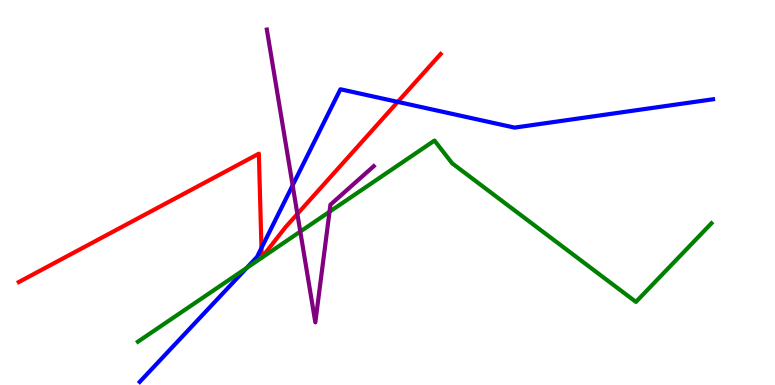[{'lines': ['blue', 'red'], 'intersections': [{'x': 3.37, 'y': 3.56}, {'x': 5.13, 'y': 7.35}]}, {'lines': ['green', 'red'], 'intersections': []}, {'lines': ['purple', 'red'], 'intersections': [{'x': 3.84, 'y': 4.44}]}, {'lines': ['blue', 'green'], 'intersections': [{'x': 3.18, 'y': 3.04}]}, {'lines': ['blue', 'purple'], 'intersections': [{'x': 3.78, 'y': 5.19}]}, {'lines': ['green', 'purple'], 'intersections': [{'x': 3.87, 'y': 3.99}, {'x': 4.25, 'y': 4.5}]}]